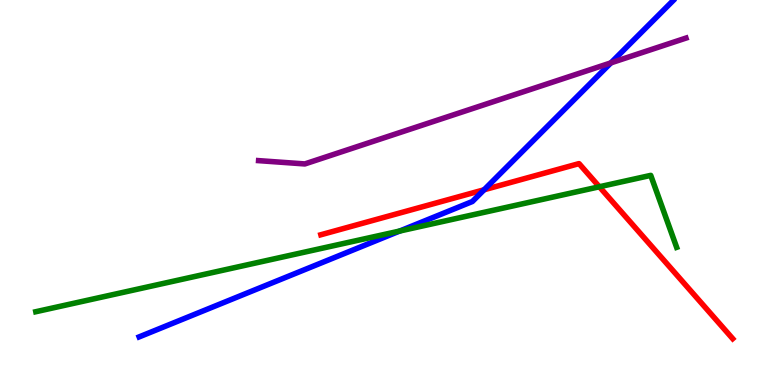[{'lines': ['blue', 'red'], 'intersections': [{'x': 6.25, 'y': 5.07}]}, {'lines': ['green', 'red'], 'intersections': [{'x': 7.73, 'y': 5.15}]}, {'lines': ['purple', 'red'], 'intersections': []}, {'lines': ['blue', 'green'], 'intersections': [{'x': 5.16, 'y': 4.0}]}, {'lines': ['blue', 'purple'], 'intersections': [{'x': 7.88, 'y': 8.37}]}, {'lines': ['green', 'purple'], 'intersections': []}]